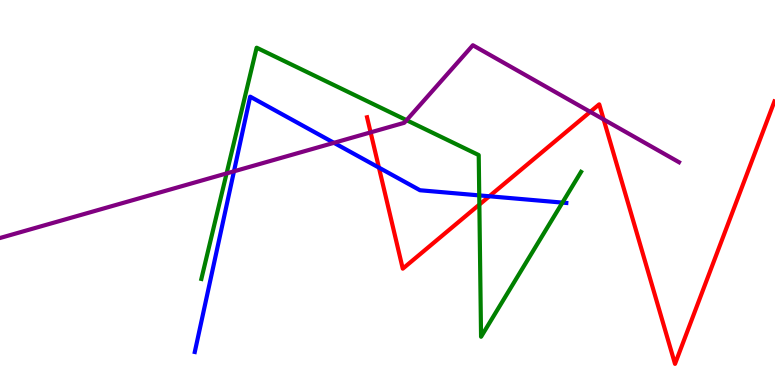[{'lines': ['blue', 'red'], 'intersections': [{'x': 4.89, 'y': 5.65}, {'x': 6.31, 'y': 4.9}]}, {'lines': ['green', 'red'], 'intersections': [{'x': 6.19, 'y': 4.69}]}, {'lines': ['purple', 'red'], 'intersections': [{'x': 4.78, 'y': 6.56}, {'x': 7.62, 'y': 7.09}, {'x': 7.79, 'y': 6.9}]}, {'lines': ['blue', 'green'], 'intersections': [{'x': 6.18, 'y': 4.92}, {'x': 7.26, 'y': 4.74}]}, {'lines': ['blue', 'purple'], 'intersections': [{'x': 3.02, 'y': 5.55}, {'x': 4.31, 'y': 6.29}]}, {'lines': ['green', 'purple'], 'intersections': [{'x': 2.92, 'y': 5.5}, {'x': 5.25, 'y': 6.88}]}]